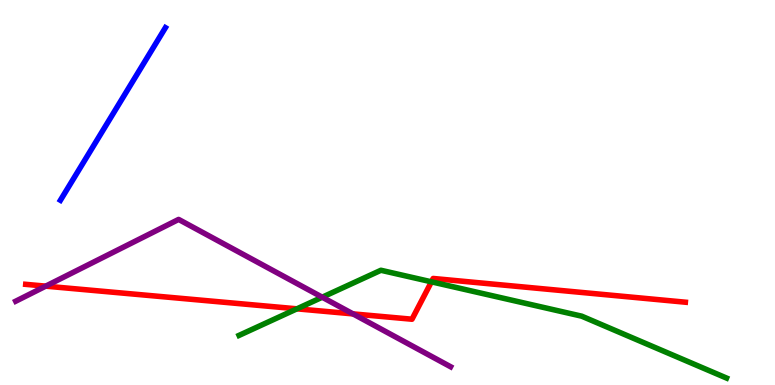[{'lines': ['blue', 'red'], 'intersections': []}, {'lines': ['green', 'red'], 'intersections': [{'x': 3.83, 'y': 1.98}, {'x': 5.57, 'y': 2.68}]}, {'lines': ['purple', 'red'], 'intersections': [{'x': 0.59, 'y': 2.57}, {'x': 4.56, 'y': 1.85}]}, {'lines': ['blue', 'green'], 'intersections': []}, {'lines': ['blue', 'purple'], 'intersections': []}, {'lines': ['green', 'purple'], 'intersections': [{'x': 4.16, 'y': 2.28}]}]